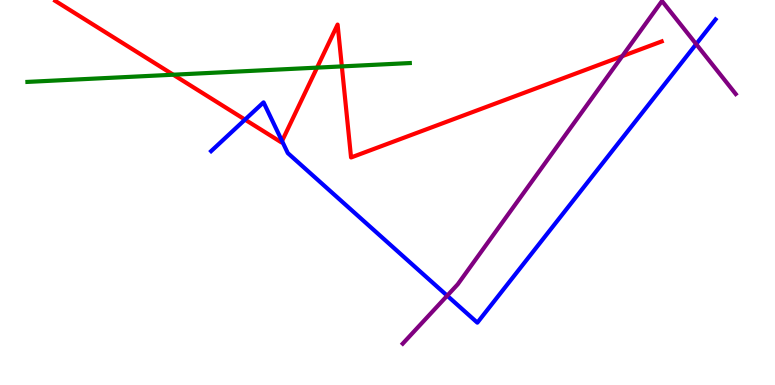[{'lines': ['blue', 'red'], 'intersections': [{'x': 3.16, 'y': 6.89}, {'x': 3.64, 'y': 6.34}]}, {'lines': ['green', 'red'], 'intersections': [{'x': 2.24, 'y': 8.06}, {'x': 4.09, 'y': 8.24}, {'x': 4.41, 'y': 8.28}]}, {'lines': ['purple', 'red'], 'intersections': [{'x': 8.03, 'y': 8.54}]}, {'lines': ['blue', 'green'], 'intersections': []}, {'lines': ['blue', 'purple'], 'intersections': [{'x': 5.77, 'y': 2.32}, {'x': 8.98, 'y': 8.85}]}, {'lines': ['green', 'purple'], 'intersections': []}]